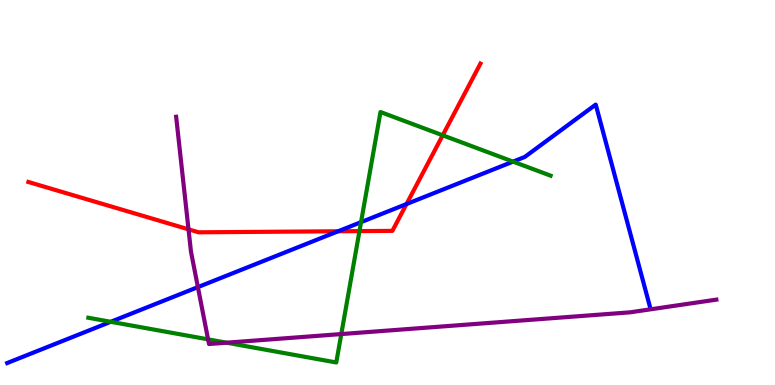[{'lines': ['blue', 'red'], 'intersections': [{'x': 4.36, 'y': 3.99}, {'x': 5.25, 'y': 4.7}]}, {'lines': ['green', 'red'], 'intersections': [{'x': 4.64, 'y': 4.0}, {'x': 5.71, 'y': 6.49}]}, {'lines': ['purple', 'red'], 'intersections': [{'x': 2.43, 'y': 4.04}]}, {'lines': ['blue', 'green'], 'intersections': [{'x': 1.43, 'y': 1.64}, {'x': 4.66, 'y': 4.23}, {'x': 6.62, 'y': 5.8}]}, {'lines': ['blue', 'purple'], 'intersections': [{'x': 2.55, 'y': 2.54}]}, {'lines': ['green', 'purple'], 'intersections': [{'x': 2.69, 'y': 1.19}, {'x': 2.92, 'y': 1.1}, {'x': 4.4, 'y': 1.32}]}]